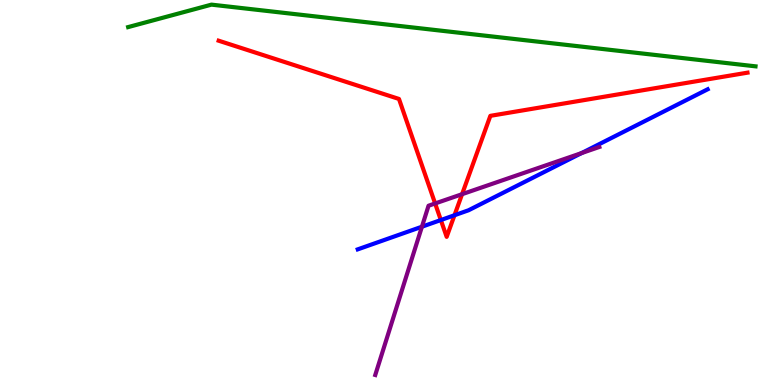[{'lines': ['blue', 'red'], 'intersections': [{'x': 5.69, 'y': 4.28}, {'x': 5.86, 'y': 4.41}]}, {'lines': ['green', 'red'], 'intersections': []}, {'lines': ['purple', 'red'], 'intersections': [{'x': 5.61, 'y': 4.72}, {'x': 5.96, 'y': 4.96}]}, {'lines': ['blue', 'green'], 'intersections': []}, {'lines': ['blue', 'purple'], 'intersections': [{'x': 5.44, 'y': 4.11}, {'x': 7.5, 'y': 6.02}]}, {'lines': ['green', 'purple'], 'intersections': []}]